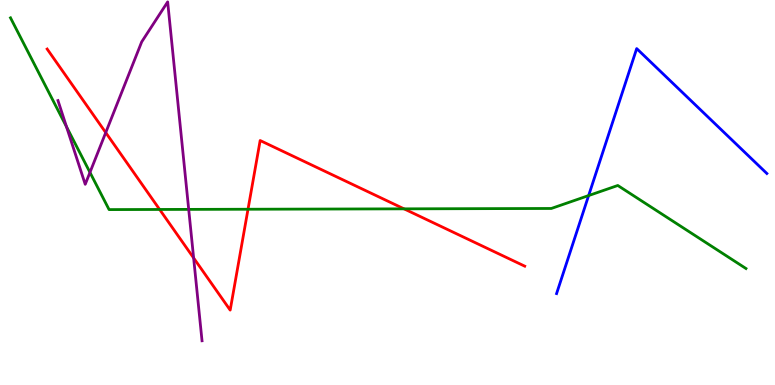[{'lines': ['blue', 'red'], 'intersections': []}, {'lines': ['green', 'red'], 'intersections': [{'x': 2.06, 'y': 4.56}, {'x': 3.2, 'y': 4.57}, {'x': 5.21, 'y': 4.58}]}, {'lines': ['purple', 'red'], 'intersections': [{'x': 1.36, 'y': 6.56}, {'x': 2.5, 'y': 3.3}]}, {'lines': ['blue', 'green'], 'intersections': [{'x': 7.6, 'y': 4.92}]}, {'lines': ['blue', 'purple'], 'intersections': []}, {'lines': ['green', 'purple'], 'intersections': [{'x': 0.858, 'y': 6.71}, {'x': 1.16, 'y': 5.52}, {'x': 2.43, 'y': 4.56}]}]